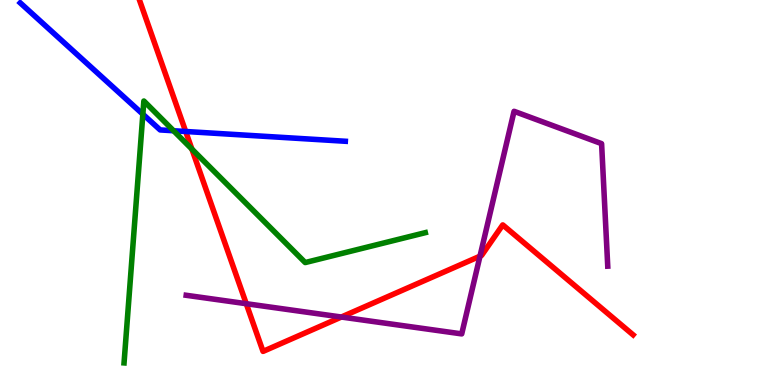[{'lines': ['blue', 'red'], 'intersections': [{'x': 2.4, 'y': 6.58}]}, {'lines': ['green', 'red'], 'intersections': [{'x': 2.48, 'y': 6.13}]}, {'lines': ['purple', 'red'], 'intersections': [{'x': 3.18, 'y': 2.11}, {'x': 4.4, 'y': 1.77}, {'x': 6.19, 'y': 3.35}]}, {'lines': ['blue', 'green'], 'intersections': [{'x': 1.84, 'y': 7.03}, {'x': 2.24, 'y': 6.6}]}, {'lines': ['blue', 'purple'], 'intersections': []}, {'lines': ['green', 'purple'], 'intersections': []}]